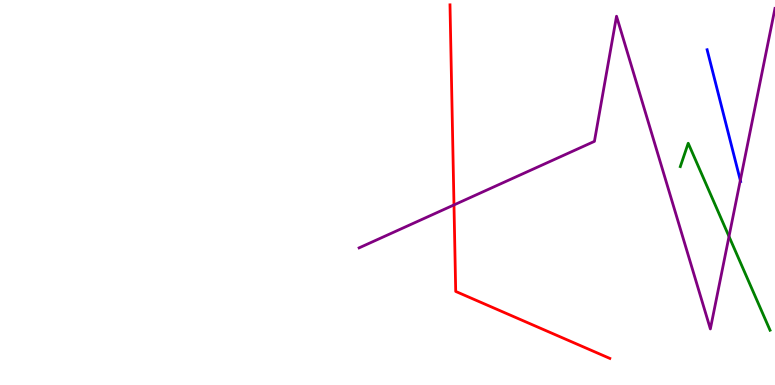[{'lines': ['blue', 'red'], 'intersections': []}, {'lines': ['green', 'red'], 'intersections': []}, {'lines': ['purple', 'red'], 'intersections': [{'x': 5.86, 'y': 4.68}]}, {'lines': ['blue', 'green'], 'intersections': []}, {'lines': ['blue', 'purple'], 'intersections': [{'x': 9.55, 'y': 5.32}]}, {'lines': ['green', 'purple'], 'intersections': [{'x': 9.41, 'y': 3.86}]}]